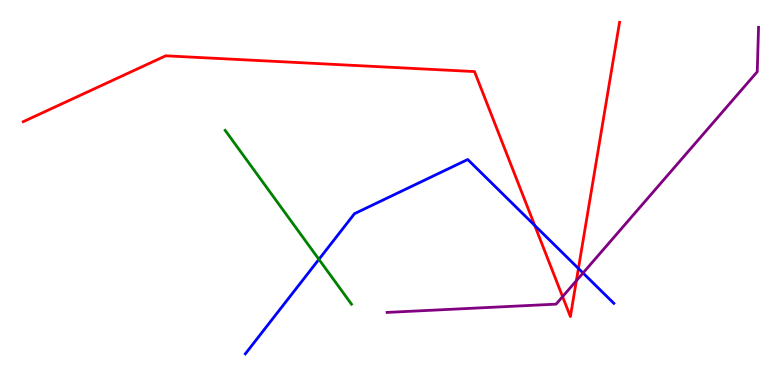[{'lines': ['blue', 'red'], 'intersections': [{'x': 6.9, 'y': 4.14}, {'x': 7.46, 'y': 3.03}]}, {'lines': ['green', 'red'], 'intersections': []}, {'lines': ['purple', 'red'], 'intersections': [{'x': 7.26, 'y': 2.3}, {'x': 7.44, 'y': 2.71}]}, {'lines': ['blue', 'green'], 'intersections': [{'x': 4.12, 'y': 3.26}]}, {'lines': ['blue', 'purple'], 'intersections': [{'x': 7.52, 'y': 2.91}]}, {'lines': ['green', 'purple'], 'intersections': []}]